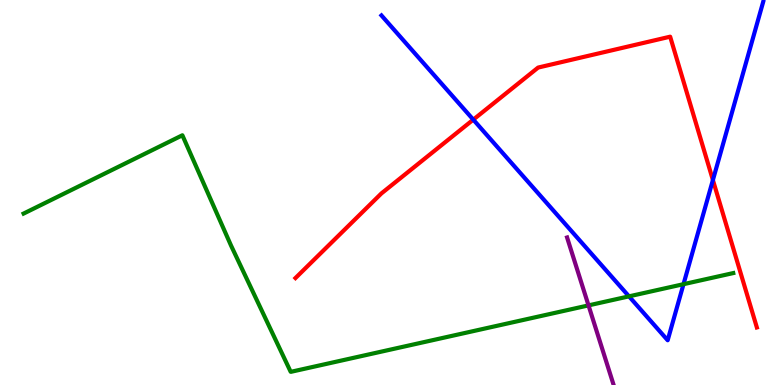[{'lines': ['blue', 'red'], 'intersections': [{'x': 6.11, 'y': 6.89}, {'x': 9.2, 'y': 5.32}]}, {'lines': ['green', 'red'], 'intersections': []}, {'lines': ['purple', 'red'], 'intersections': []}, {'lines': ['blue', 'green'], 'intersections': [{'x': 8.12, 'y': 2.3}, {'x': 8.82, 'y': 2.62}]}, {'lines': ['blue', 'purple'], 'intersections': []}, {'lines': ['green', 'purple'], 'intersections': [{'x': 7.59, 'y': 2.07}]}]